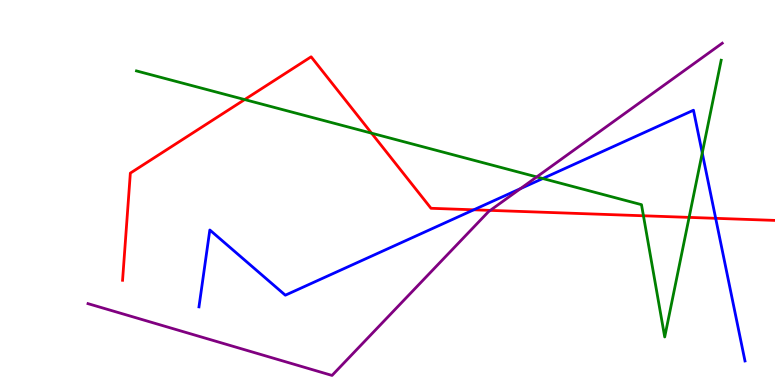[{'lines': ['blue', 'red'], 'intersections': [{'x': 6.11, 'y': 4.55}, {'x': 9.23, 'y': 4.33}]}, {'lines': ['green', 'red'], 'intersections': [{'x': 3.16, 'y': 7.41}, {'x': 4.79, 'y': 6.54}, {'x': 8.3, 'y': 4.4}, {'x': 8.89, 'y': 4.35}]}, {'lines': ['purple', 'red'], 'intersections': [{'x': 6.33, 'y': 4.54}]}, {'lines': ['blue', 'green'], 'intersections': [{'x': 7.0, 'y': 5.36}, {'x': 9.06, 'y': 6.03}]}, {'lines': ['blue', 'purple'], 'intersections': [{'x': 6.72, 'y': 5.1}]}, {'lines': ['green', 'purple'], 'intersections': [{'x': 6.93, 'y': 5.4}]}]